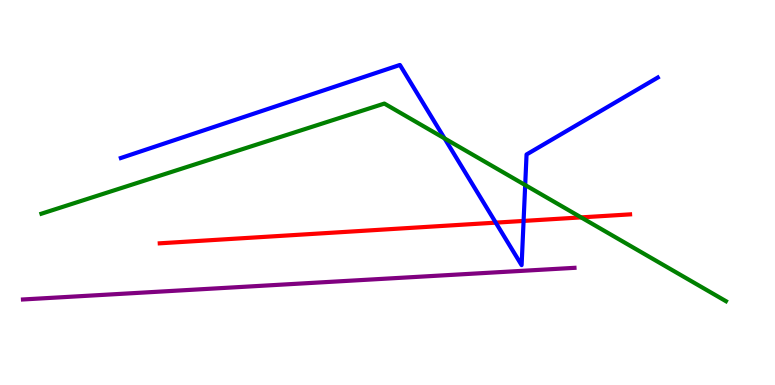[{'lines': ['blue', 'red'], 'intersections': [{'x': 6.4, 'y': 4.22}, {'x': 6.76, 'y': 4.26}]}, {'lines': ['green', 'red'], 'intersections': [{'x': 7.5, 'y': 4.35}]}, {'lines': ['purple', 'red'], 'intersections': []}, {'lines': ['blue', 'green'], 'intersections': [{'x': 5.74, 'y': 6.4}, {'x': 6.78, 'y': 5.19}]}, {'lines': ['blue', 'purple'], 'intersections': []}, {'lines': ['green', 'purple'], 'intersections': []}]